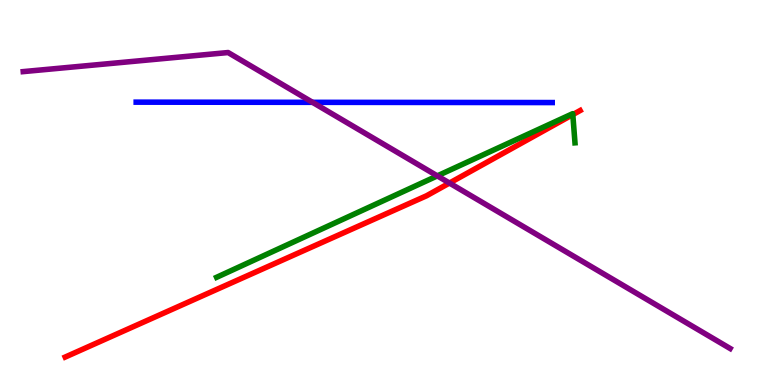[{'lines': ['blue', 'red'], 'intersections': []}, {'lines': ['green', 'red'], 'intersections': [{'x': 7.39, 'y': 7.02}]}, {'lines': ['purple', 'red'], 'intersections': [{'x': 5.8, 'y': 5.25}]}, {'lines': ['blue', 'green'], 'intersections': []}, {'lines': ['blue', 'purple'], 'intersections': [{'x': 4.03, 'y': 7.34}]}, {'lines': ['green', 'purple'], 'intersections': [{'x': 5.64, 'y': 5.43}]}]